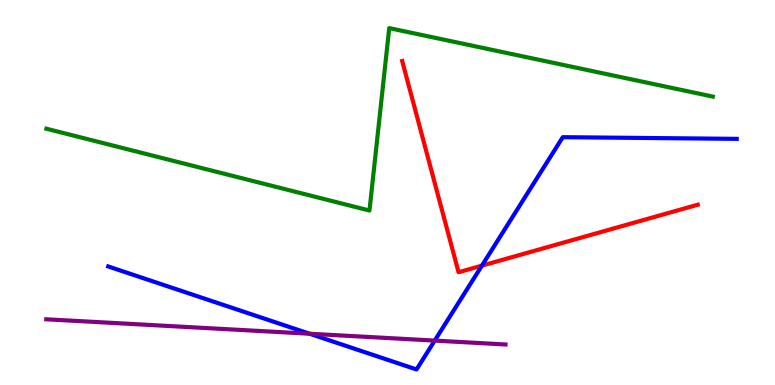[{'lines': ['blue', 'red'], 'intersections': [{'x': 6.22, 'y': 3.1}]}, {'lines': ['green', 'red'], 'intersections': []}, {'lines': ['purple', 'red'], 'intersections': []}, {'lines': ['blue', 'green'], 'intersections': []}, {'lines': ['blue', 'purple'], 'intersections': [{'x': 3.99, 'y': 1.33}, {'x': 5.61, 'y': 1.15}]}, {'lines': ['green', 'purple'], 'intersections': []}]